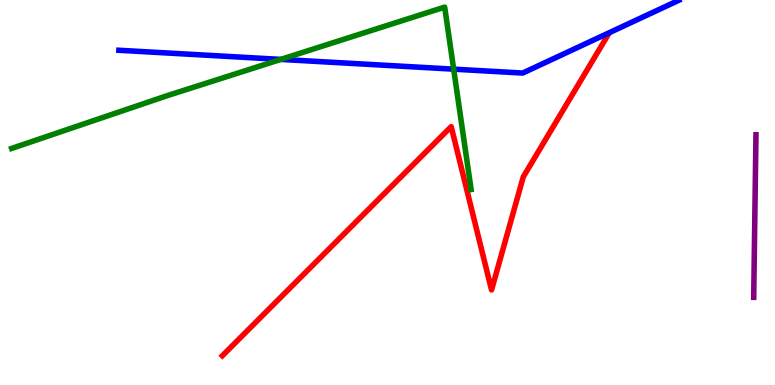[{'lines': ['blue', 'red'], 'intersections': []}, {'lines': ['green', 'red'], 'intersections': []}, {'lines': ['purple', 'red'], 'intersections': []}, {'lines': ['blue', 'green'], 'intersections': [{'x': 3.62, 'y': 8.46}, {'x': 5.85, 'y': 8.2}]}, {'lines': ['blue', 'purple'], 'intersections': []}, {'lines': ['green', 'purple'], 'intersections': []}]